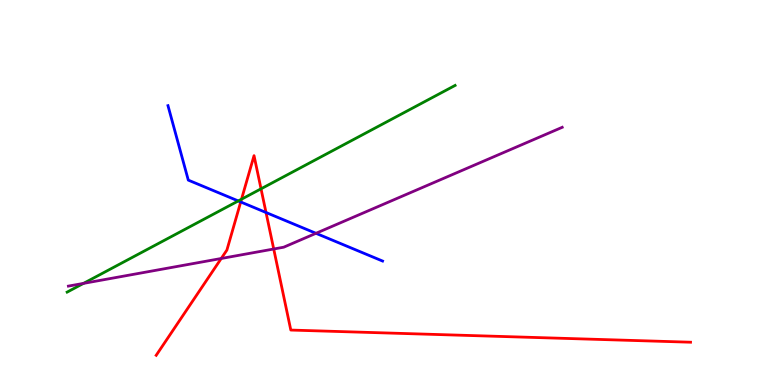[{'lines': ['blue', 'red'], 'intersections': [{'x': 3.11, 'y': 4.75}, {'x': 3.43, 'y': 4.48}]}, {'lines': ['green', 'red'], 'intersections': [{'x': 3.12, 'y': 4.83}, {'x': 3.37, 'y': 5.1}]}, {'lines': ['purple', 'red'], 'intersections': [{'x': 2.85, 'y': 3.29}, {'x': 3.53, 'y': 3.53}]}, {'lines': ['blue', 'green'], 'intersections': [{'x': 3.07, 'y': 4.78}]}, {'lines': ['blue', 'purple'], 'intersections': [{'x': 4.08, 'y': 3.94}]}, {'lines': ['green', 'purple'], 'intersections': [{'x': 1.08, 'y': 2.64}]}]